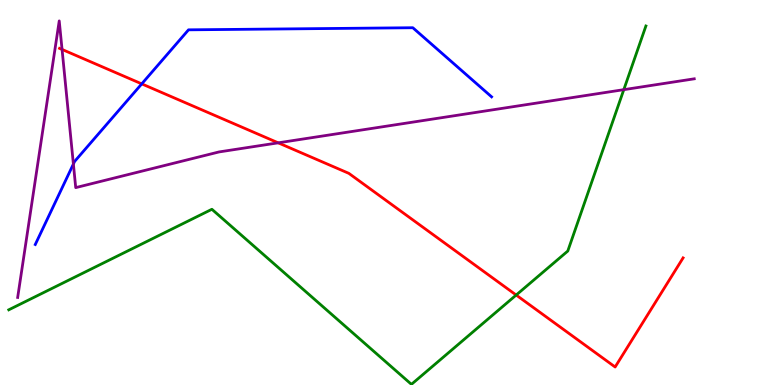[{'lines': ['blue', 'red'], 'intersections': [{'x': 1.83, 'y': 7.82}]}, {'lines': ['green', 'red'], 'intersections': [{'x': 6.66, 'y': 2.34}]}, {'lines': ['purple', 'red'], 'intersections': [{'x': 0.801, 'y': 8.72}, {'x': 3.59, 'y': 6.29}]}, {'lines': ['blue', 'green'], 'intersections': []}, {'lines': ['blue', 'purple'], 'intersections': [{'x': 0.947, 'y': 5.74}]}, {'lines': ['green', 'purple'], 'intersections': [{'x': 8.05, 'y': 7.67}]}]